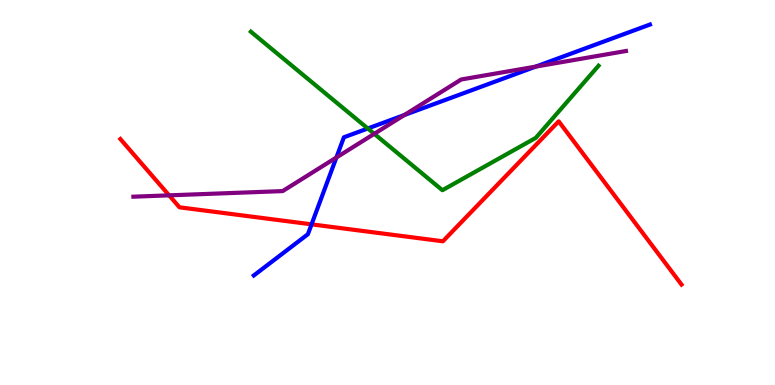[{'lines': ['blue', 'red'], 'intersections': [{'x': 4.02, 'y': 4.17}]}, {'lines': ['green', 'red'], 'intersections': []}, {'lines': ['purple', 'red'], 'intersections': [{'x': 2.18, 'y': 4.93}]}, {'lines': ['blue', 'green'], 'intersections': [{'x': 4.75, 'y': 6.66}]}, {'lines': ['blue', 'purple'], 'intersections': [{'x': 4.34, 'y': 5.91}, {'x': 5.22, 'y': 7.01}, {'x': 6.91, 'y': 8.27}]}, {'lines': ['green', 'purple'], 'intersections': [{'x': 4.83, 'y': 6.52}]}]